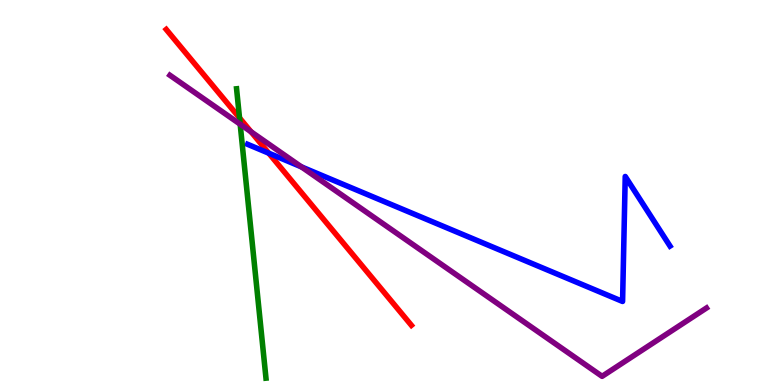[{'lines': ['blue', 'red'], 'intersections': [{'x': 3.47, 'y': 6.02}]}, {'lines': ['green', 'red'], 'intersections': [{'x': 3.09, 'y': 6.94}]}, {'lines': ['purple', 'red'], 'intersections': [{'x': 3.24, 'y': 6.58}]}, {'lines': ['blue', 'green'], 'intersections': []}, {'lines': ['blue', 'purple'], 'intersections': [{'x': 3.89, 'y': 5.67}]}, {'lines': ['green', 'purple'], 'intersections': [{'x': 3.1, 'y': 6.77}]}]